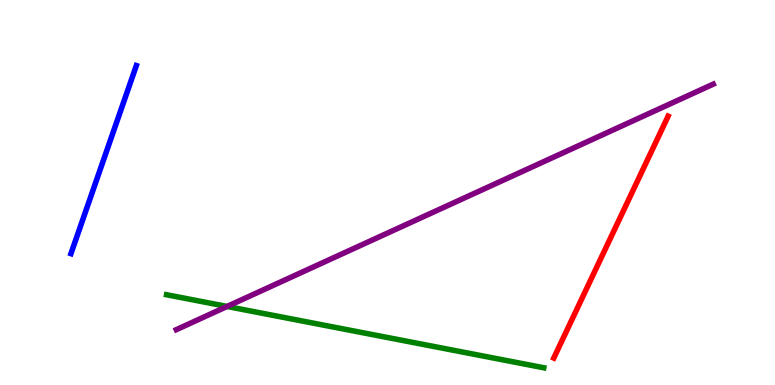[{'lines': ['blue', 'red'], 'intersections': []}, {'lines': ['green', 'red'], 'intersections': []}, {'lines': ['purple', 'red'], 'intersections': []}, {'lines': ['blue', 'green'], 'intersections': []}, {'lines': ['blue', 'purple'], 'intersections': []}, {'lines': ['green', 'purple'], 'intersections': [{'x': 2.93, 'y': 2.04}]}]